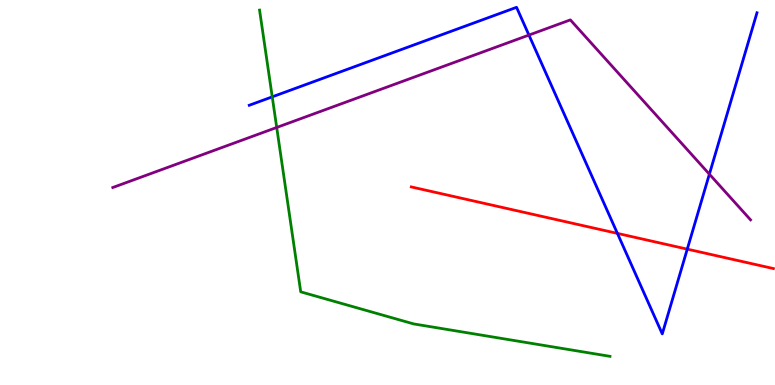[{'lines': ['blue', 'red'], 'intersections': [{'x': 7.97, 'y': 3.94}, {'x': 8.87, 'y': 3.53}]}, {'lines': ['green', 'red'], 'intersections': []}, {'lines': ['purple', 'red'], 'intersections': []}, {'lines': ['blue', 'green'], 'intersections': [{'x': 3.51, 'y': 7.48}]}, {'lines': ['blue', 'purple'], 'intersections': [{'x': 6.82, 'y': 9.09}, {'x': 9.15, 'y': 5.48}]}, {'lines': ['green', 'purple'], 'intersections': [{'x': 3.57, 'y': 6.69}]}]